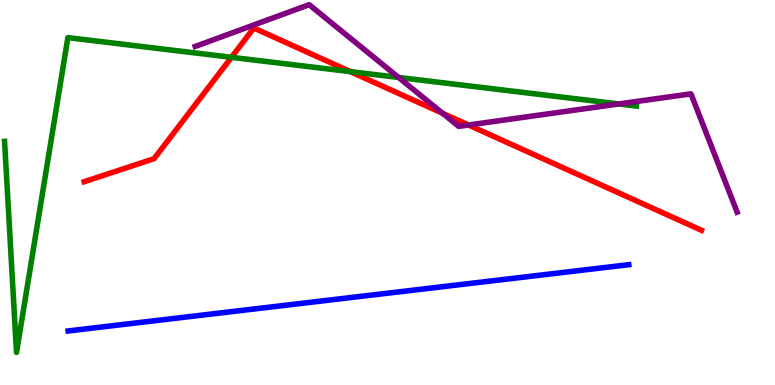[{'lines': ['blue', 'red'], 'intersections': []}, {'lines': ['green', 'red'], 'intersections': [{'x': 2.99, 'y': 8.51}, {'x': 4.52, 'y': 8.14}]}, {'lines': ['purple', 'red'], 'intersections': [{'x': 5.71, 'y': 7.06}, {'x': 6.05, 'y': 6.75}]}, {'lines': ['blue', 'green'], 'intersections': []}, {'lines': ['blue', 'purple'], 'intersections': []}, {'lines': ['green', 'purple'], 'intersections': [{'x': 5.14, 'y': 7.99}, {'x': 7.98, 'y': 7.3}]}]